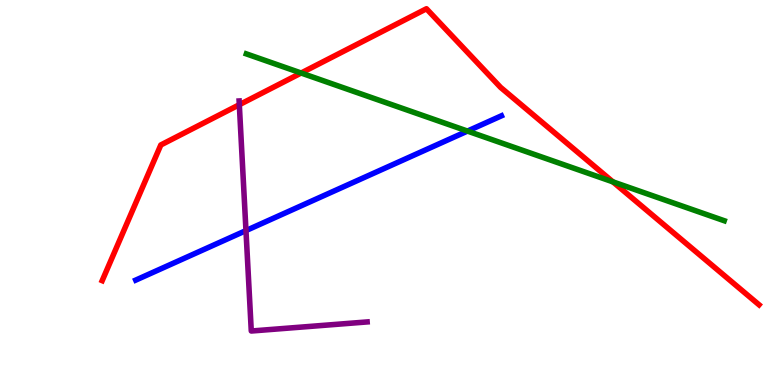[{'lines': ['blue', 'red'], 'intersections': []}, {'lines': ['green', 'red'], 'intersections': [{'x': 3.89, 'y': 8.1}, {'x': 7.91, 'y': 5.28}]}, {'lines': ['purple', 'red'], 'intersections': [{'x': 3.09, 'y': 7.28}]}, {'lines': ['blue', 'green'], 'intersections': [{'x': 6.03, 'y': 6.6}]}, {'lines': ['blue', 'purple'], 'intersections': [{'x': 3.17, 'y': 4.01}]}, {'lines': ['green', 'purple'], 'intersections': []}]